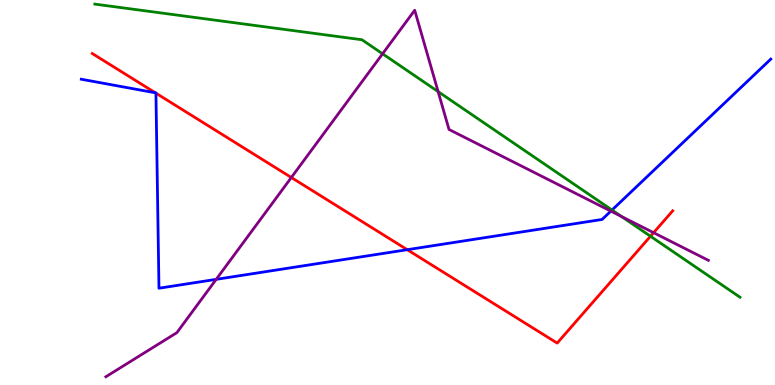[{'lines': ['blue', 'red'], 'intersections': [{'x': 2.0, 'y': 7.59}, {'x': 2.01, 'y': 7.58}, {'x': 5.25, 'y': 3.51}]}, {'lines': ['green', 'red'], 'intersections': [{'x': 8.39, 'y': 3.86}]}, {'lines': ['purple', 'red'], 'intersections': [{'x': 3.76, 'y': 5.39}, {'x': 8.43, 'y': 3.96}]}, {'lines': ['blue', 'green'], 'intersections': [{'x': 7.9, 'y': 4.54}]}, {'lines': ['blue', 'purple'], 'intersections': [{'x': 2.79, 'y': 2.74}, {'x': 7.88, 'y': 4.52}]}, {'lines': ['green', 'purple'], 'intersections': [{'x': 4.94, 'y': 8.6}, {'x': 5.65, 'y': 7.62}, {'x': 8.02, 'y': 4.38}]}]